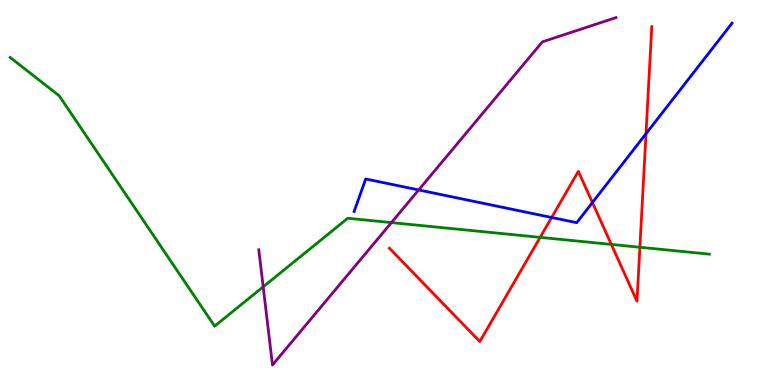[{'lines': ['blue', 'red'], 'intersections': [{'x': 7.12, 'y': 4.35}, {'x': 7.64, 'y': 4.74}, {'x': 8.34, 'y': 6.53}]}, {'lines': ['green', 'red'], 'intersections': [{'x': 6.97, 'y': 3.83}, {'x': 7.89, 'y': 3.65}, {'x': 8.26, 'y': 3.58}]}, {'lines': ['purple', 'red'], 'intersections': []}, {'lines': ['blue', 'green'], 'intersections': []}, {'lines': ['blue', 'purple'], 'intersections': [{'x': 5.4, 'y': 5.07}]}, {'lines': ['green', 'purple'], 'intersections': [{'x': 3.4, 'y': 2.55}, {'x': 5.05, 'y': 4.22}]}]